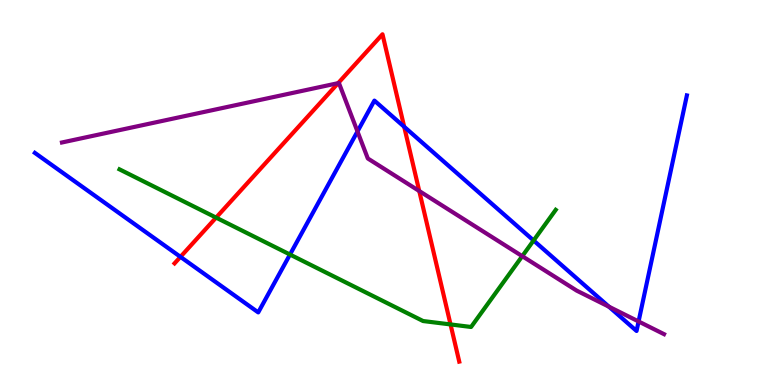[{'lines': ['blue', 'red'], 'intersections': [{'x': 2.33, 'y': 3.33}, {'x': 5.22, 'y': 6.71}]}, {'lines': ['green', 'red'], 'intersections': [{'x': 2.79, 'y': 4.35}, {'x': 5.81, 'y': 1.57}]}, {'lines': ['purple', 'red'], 'intersections': [{'x': 4.36, 'y': 7.84}, {'x': 5.41, 'y': 5.04}]}, {'lines': ['blue', 'green'], 'intersections': [{'x': 3.74, 'y': 3.39}, {'x': 6.89, 'y': 3.75}]}, {'lines': ['blue', 'purple'], 'intersections': [{'x': 4.61, 'y': 6.59}, {'x': 7.86, 'y': 2.03}, {'x': 8.24, 'y': 1.65}]}, {'lines': ['green', 'purple'], 'intersections': [{'x': 6.74, 'y': 3.35}]}]